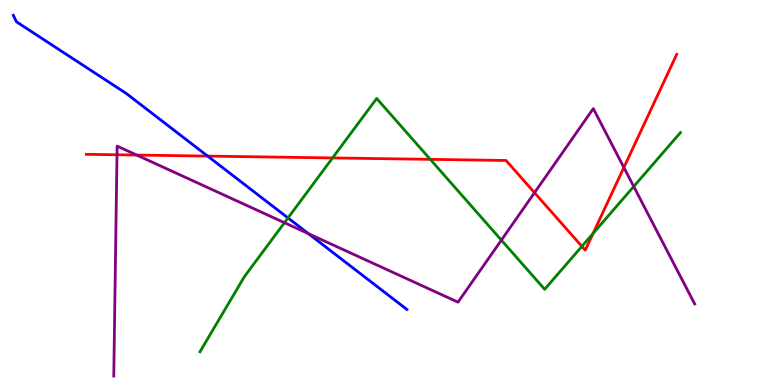[{'lines': ['blue', 'red'], 'intersections': [{'x': 2.68, 'y': 5.95}]}, {'lines': ['green', 'red'], 'intersections': [{'x': 4.29, 'y': 5.9}, {'x': 5.55, 'y': 5.86}, {'x': 7.51, 'y': 3.6}, {'x': 7.65, 'y': 3.94}]}, {'lines': ['purple', 'red'], 'intersections': [{'x': 1.51, 'y': 5.98}, {'x': 1.76, 'y': 5.97}, {'x': 6.9, 'y': 4.99}, {'x': 8.05, 'y': 5.65}]}, {'lines': ['blue', 'green'], 'intersections': [{'x': 3.72, 'y': 4.34}]}, {'lines': ['blue', 'purple'], 'intersections': [{'x': 3.98, 'y': 3.93}]}, {'lines': ['green', 'purple'], 'intersections': [{'x': 3.67, 'y': 4.22}, {'x': 6.47, 'y': 3.76}, {'x': 8.18, 'y': 5.16}]}]